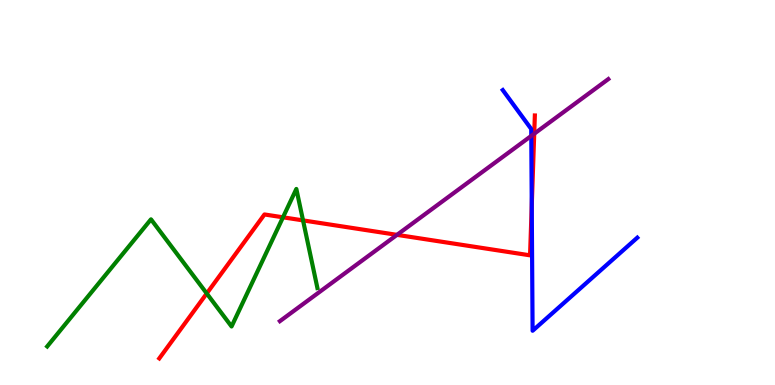[{'lines': ['blue', 'red'], 'intersections': [{'x': 6.86, 'y': 4.66}]}, {'lines': ['green', 'red'], 'intersections': [{'x': 2.67, 'y': 2.38}, {'x': 3.65, 'y': 4.36}, {'x': 3.91, 'y': 4.28}]}, {'lines': ['purple', 'red'], 'intersections': [{'x': 5.12, 'y': 3.9}, {'x': 6.89, 'y': 6.53}]}, {'lines': ['blue', 'green'], 'intersections': []}, {'lines': ['blue', 'purple'], 'intersections': [{'x': 6.86, 'y': 6.47}]}, {'lines': ['green', 'purple'], 'intersections': []}]